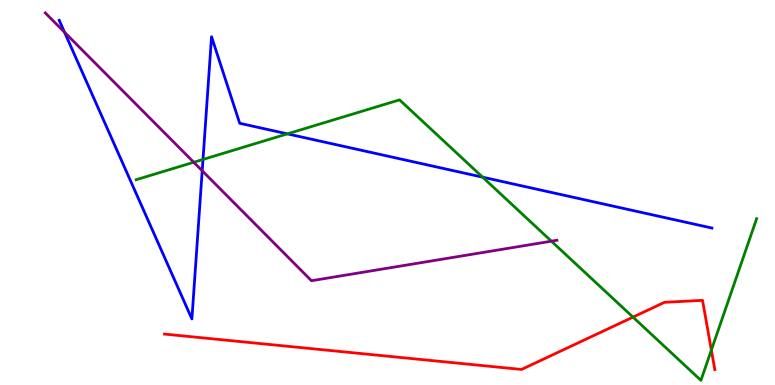[{'lines': ['blue', 'red'], 'intersections': []}, {'lines': ['green', 'red'], 'intersections': [{'x': 8.17, 'y': 1.76}, {'x': 9.18, 'y': 0.907}]}, {'lines': ['purple', 'red'], 'intersections': []}, {'lines': ['blue', 'green'], 'intersections': [{'x': 2.62, 'y': 5.86}, {'x': 3.71, 'y': 6.52}, {'x': 6.23, 'y': 5.4}]}, {'lines': ['blue', 'purple'], 'intersections': [{'x': 0.833, 'y': 9.16}, {'x': 2.61, 'y': 5.56}]}, {'lines': ['green', 'purple'], 'intersections': [{'x': 2.5, 'y': 5.79}, {'x': 7.11, 'y': 3.74}]}]